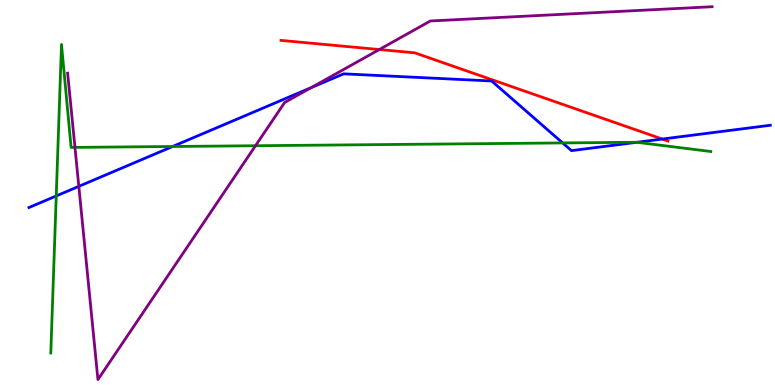[{'lines': ['blue', 'red'], 'intersections': [{'x': 8.55, 'y': 6.39}]}, {'lines': ['green', 'red'], 'intersections': []}, {'lines': ['purple', 'red'], 'intersections': [{'x': 4.89, 'y': 8.71}]}, {'lines': ['blue', 'green'], 'intersections': [{'x': 0.726, 'y': 4.91}, {'x': 2.23, 'y': 6.19}, {'x': 7.26, 'y': 6.29}, {'x': 8.22, 'y': 6.3}]}, {'lines': ['blue', 'purple'], 'intersections': [{'x': 1.02, 'y': 5.16}, {'x': 4.02, 'y': 7.72}]}, {'lines': ['green', 'purple'], 'intersections': [{'x': 0.967, 'y': 6.17}, {'x': 3.3, 'y': 6.21}]}]